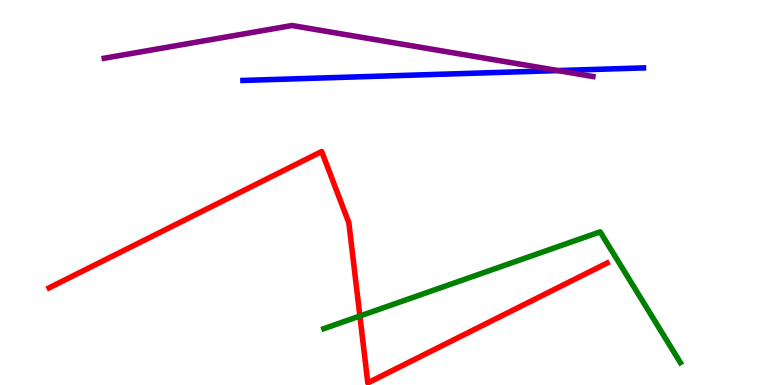[{'lines': ['blue', 'red'], 'intersections': []}, {'lines': ['green', 'red'], 'intersections': [{'x': 4.64, 'y': 1.79}]}, {'lines': ['purple', 'red'], 'intersections': []}, {'lines': ['blue', 'green'], 'intersections': []}, {'lines': ['blue', 'purple'], 'intersections': [{'x': 7.2, 'y': 8.17}]}, {'lines': ['green', 'purple'], 'intersections': []}]